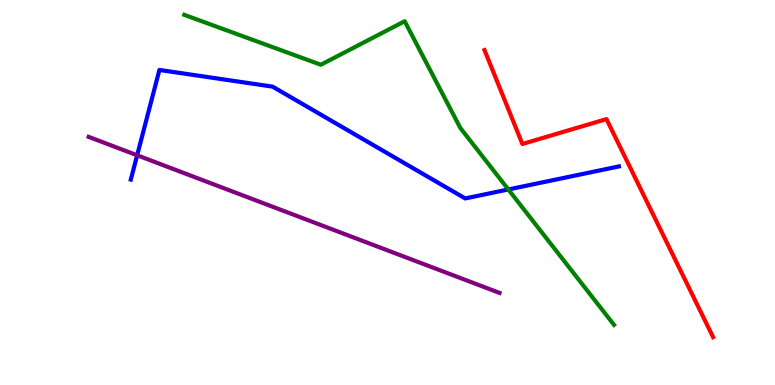[{'lines': ['blue', 'red'], 'intersections': []}, {'lines': ['green', 'red'], 'intersections': []}, {'lines': ['purple', 'red'], 'intersections': []}, {'lines': ['blue', 'green'], 'intersections': [{'x': 6.56, 'y': 5.08}]}, {'lines': ['blue', 'purple'], 'intersections': [{'x': 1.77, 'y': 5.97}]}, {'lines': ['green', 'purple'], 'intersections': []}]